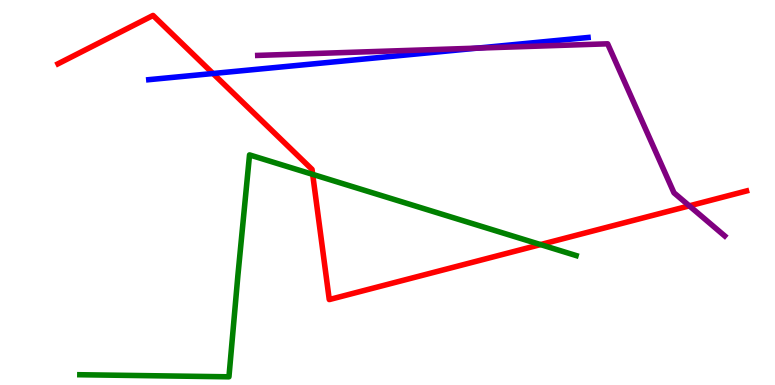[{'lines': ['blue', 'red'], 'intersections': [{'x': 2.75, 'y': 8.09}]}, {'lines': ['green', 'red'], 'intersections': [{'x': 4.03, 'y': 5.47}, {'x': 6.97, 'y': 3.65}]}, {'lines': ['purple', 'red'], 'intersections': [{'x': 8.89, 'y': 4.65}]}, {'lines': ['blue', 'green'], 'intersections': []}, {'lines': ['blue', 'purple'], 'intersections': [{'x': 6.16, 'y': 8.75}]}, {'lines': ['green', 'purple'], 'intersections': []}]